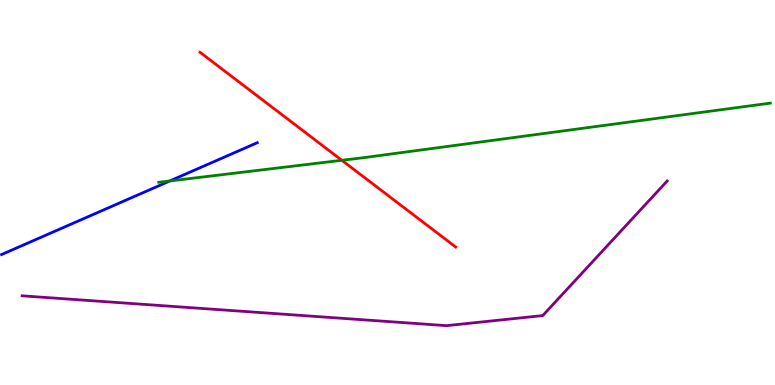[{'lines': ['blue', 'red'], 'intersections': []}, {'lines': ['green', 'red'], 'intersections': [{'x': 4.41, 'y': 5.84}]}, {'lines': ['purple', 'red'], 'intersections': []}, {'lines': ['blue', 'green'], 'intersections': [{'x': 2.19, 'y': 5.3}]}, {'lines': ['blue', 'purple'], 'intersections': []}, {'lines': ['green', 'purple'], 'intersections': []}]